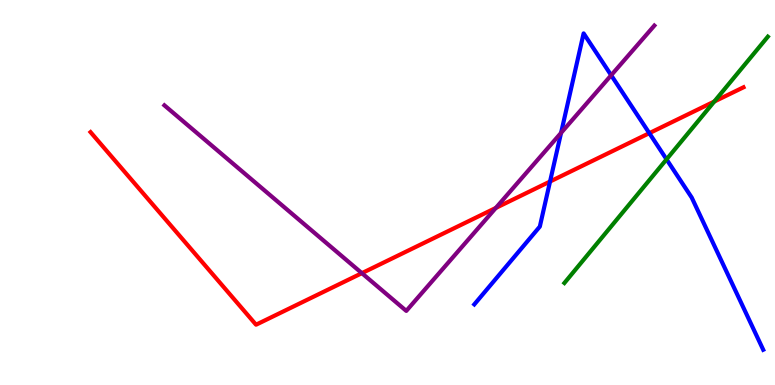[{'lines': ['blue', 'red'], 'intersections': [{'x': 7.1, 'y': 5.29}, {'x': 8.38, 'y': 6.54}]}, {'lines': ['green', 'red'], 'intersections': [{'x': 9.22, 'y': 7.36}]}, {'lines': ['purple', 'red'], 'intersections': [{'x': 4.67, 'y': 2.9}, {'x': 6.4, 'y': 4.6}]}, {'lines': ['blue', 'green'], 'intersections': [{'x': 8.6, 'y': 5.86}]}, {'lines': ['blue', 'purple'], 'intersections': [{'x': 7.24, 'y': 6.55}, {'x': 7.89, 'y': 8.05}]}, {'lines': ['green', 'purple'], 'intersections': []}]